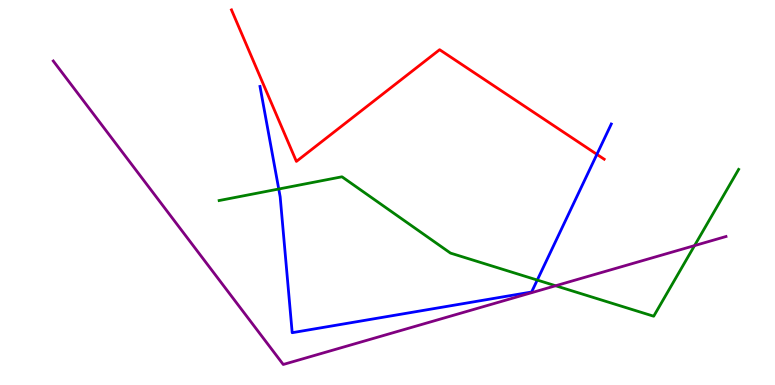[{'lines': ['blue', 'red'], 'intersections': [{'x': 7.7, 'y': 5.99}]}, {'lines': ['green', 'red'], 'intersections': []}, {'lines': ['purple', 'red'], 'intersections': []}, {'lines': ['blue', 'green'], 'intersections': [{'x': 3.6, 'y': 5.09}, {'x': 6.93, 'y': 2.73}]}, {'lines': ['blue', 'purple'], 'intersections': []}, {'lines': ['green', 'purple'], 'intersections': [{'x': 7.17, 'y': 2.58}, {'x': 8.96, 'y': 3.62}]}]